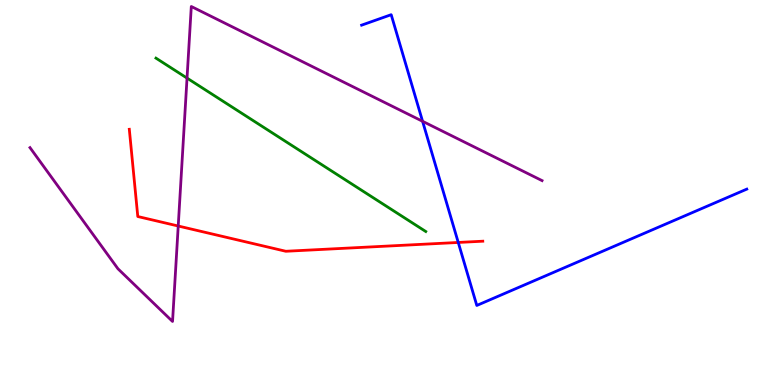[{'lines': ['blue', 'red'], 'intersections': [{'x': 5.91, 'y': 3.7}]}, {'lines': ['green', 'red'], 'intersections': []}, {'lines': ['purple', 'red'], 'intersections': [{'x': 2.3, 'y': 4.13}]}, {'lines': ['blue', 'green'], 'intersections': []}, {'lines': ['blue', 'purple'], 'intersections': [{'x': 5.45, 'y': 6.85}]}, {'lines': ['green', 'purple'], 'intersections': [{'x': 2.41, 'y': 7.97}]}]